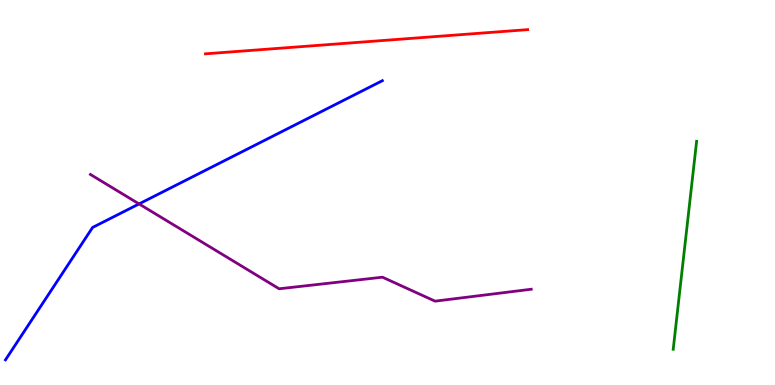[{'lines': ['blue', 'red'], 'intersections': []}, {'lines': ['green', 'red'], 'intersections': []}, {'lines': ['purple', 'red'], 'intersections': []}, {'lines': ['blue', 'green'], 'intersections': []}, {'lines': ['blue', 'purple'], 'intersections': [{'x': 1.79, 'y': 4.7}]}, {'lines': ['green', 'purple'], 'intersections': []}]